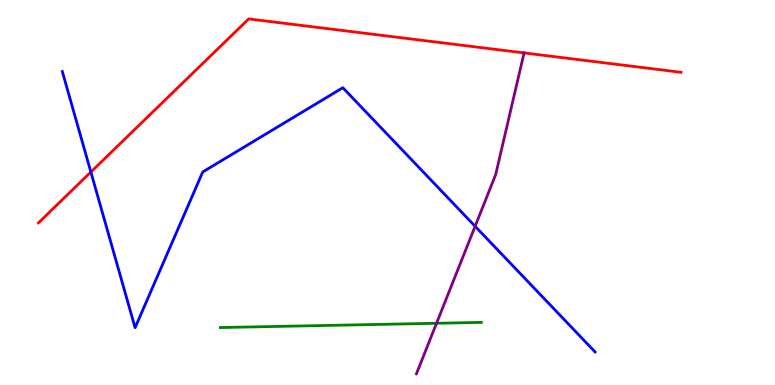[{'lines': ['blue', 'red'], 'intersections': [{'x': 1.17, 'y': 5.53}]}, {'lines': ['green', 'red'], 'intersections': []}, {'lines': ['purple', 'red'], 'intersections': [{'x': 6.76, 'y': 8.63}]}, {'lines': ['blue', 'green'], 'intersections': []}, {'lines': ['blue', 'purple'], 'intersections': [{'x': 6.13, 'y': 4.12}]}, {'lines': ['green', 'purple'], 'intersections': [{'x': 5.63, 'y': 1.6}]}]